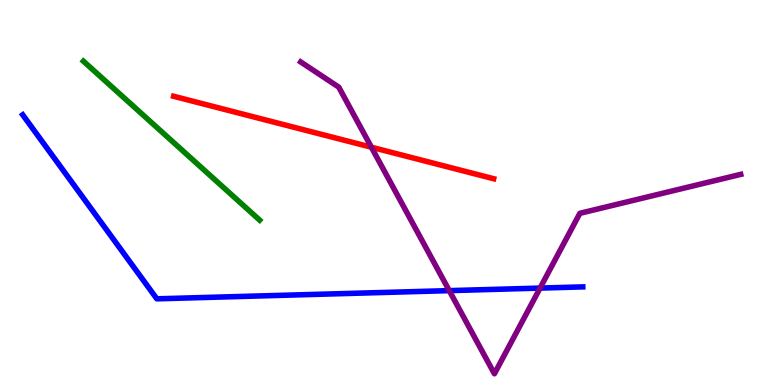[{'lines': ['blue', 'red'], 'intersections': []}, {'lines': ['green', 'red'], 'intersections': []}, {'lines': ['purple', 'red'], 'intersections': [{'x': 4.79, 'y': 6.18}]}, {'lines': ['blue', 'green'], 'intersections': []}, {'lines': ['blue', 'purple'], 'intersections': [{'x': 5.8, 'y': 2.45}, {'x': 6.97, 'y': 2.52}]}, {'lines': ['green', 'purple'], 'intersections': []}]